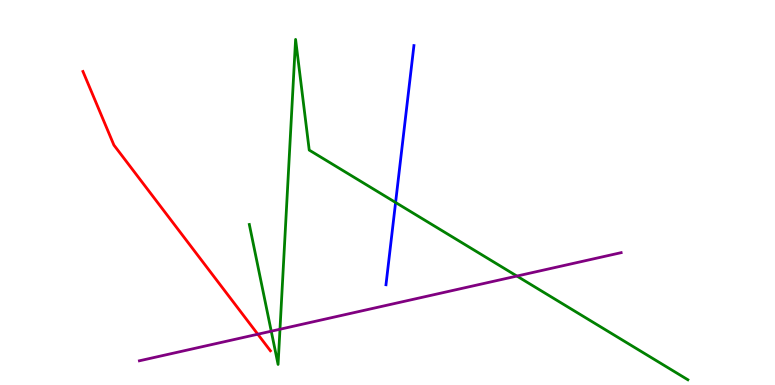[{'lines': ['blue', 'red'], 'intersections': []}, {'lines': ['green', 'red'], 'intersections': []}, {'lines': ['purple', 'red'], 'intersections': [{'x': 3.33, 'y': 1.32}]}, {'lines': ['blue', 'green'], 'intersections': [{'x': 5.1, 'y': 4.74}]}, {'lines': ['blue', 'purple'], 'intersections': []}, {'lines': ['green', 'purple'], 'intersections': [{'x': 3.5, 'y': 1.4}, {'x': 3.61, 'y': 1.45}, {'x': 6.67, 'y': 2.83}]}]